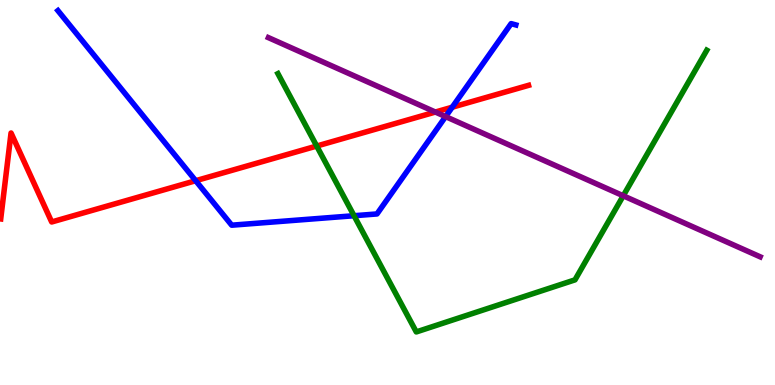[{'lines': ['blue', 'red'], 'intersections': [{'x': 2.52, 'y': 5.31}, {'x': 5.84, 'y': 7.22}]}, {'lines': ['green', 'red'], 'intersections': [{'x': 4.09, 'y': 6.21}]}, {'lines': ['purple', 'red'], 'intersections': [{'x': 5.62, 'y': 7.09}]}, {'lines': ['blue', 'green'], 'intersections': [{'x': 4.57, 'y': 4.4}]}, {'lines': ['blue', 'purple'], 'intersections': [{'x': 5.75, 'y': 6.97}]}, {'lines': ['green', 'purple'], 'intersections': [{'x': 8.04, 'y': 4.91}]}]